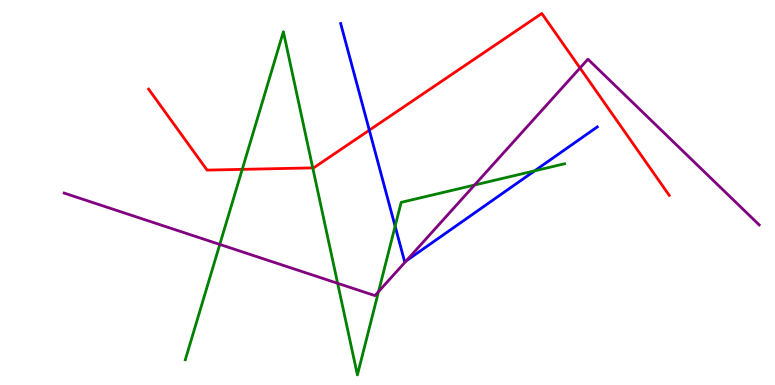[{'lines': ['blue', 'red'], 'intersections': [{'x': 4.77, 'y': 6.62}]}, {'lines': ['green', 'red'], 'intersections': [{'x': 3.13, 'y': 5.6}, {'x': 4.04, 'y': 5.64}]}, {'lines': ['purple', 'red'], 'intersections': [{'x': 7.48, 'y': 8.23}]}, {'lines': ['blue', 'green'], 'intersections': [{'x': 5.1, 'y': 4.12}, {'x': 6.9, 'y': 5.56}]}, {'lines': ['blue', 'purple'], 'intersections': [{'x': 5.24, 'y': 3.23}]}, {'lines': ['green', 'purple'], 'intersections': [{'x': 2.84, 'y': 3.65}, {'x': 4.36, 'y': 2.64}, {'x': 4.88, 'y': 2.43}, {'x': 6.12, 'y': 5.19}]}]